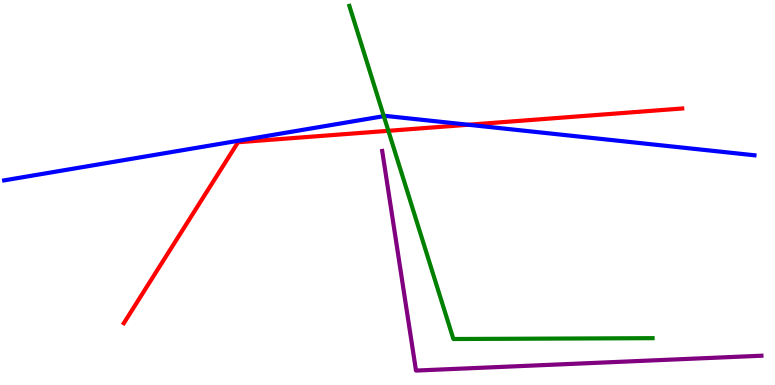[{'lines': ['blue', 'red'], 'intersections': [{'x': 6.04, 'y': 6.76}]}, {'lines': ['green', 'red'], 'intersections': [{'x': 5.01, 'y': 6.6}]}, {'lines': ['purple', 'red'], 'intersections': []}, {'lines': ['blue', 'green'], 'intersections': [{'x': 4.95, 'y': 6.98}]}, {'lines': ['blue', 'purple'], 'intersections': []}, {'lines': ['green', 'purple'], 'intersections': []}]